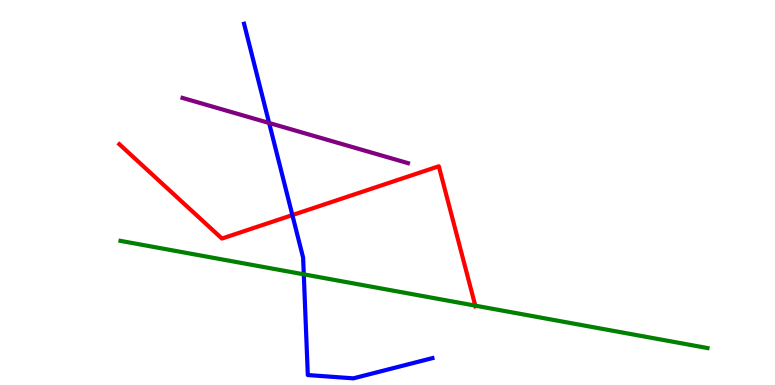[{'lines': ['blue', 'red'], 'intersections': [{'x': 3.77, 'y': 4.41}]}, {'lines': ['green', 'red'], 'intersections': [{'x': 6.13, 'y': 2.06}]}, {'lines': ['purple', 'red'], 'intersections': []}, {'lines': ['blue', 'green'], 'intersections': [{'x': 3.92, 'y': 2.87}]}, {'lines': ['blue', 'purple'], 'intersections': [{'x': 3.47, 'y': 6.81}]}, {'lines': ['green', 'purple'], 'intersections': []}]